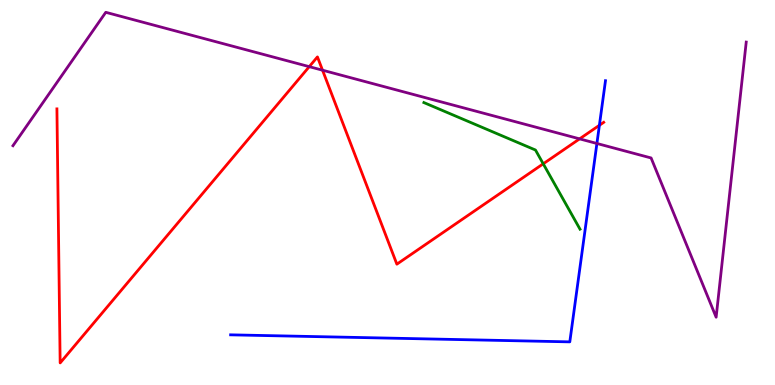[{'lines': ['blue', 'red'], 'intersections': [{'x': 7.73, 'y': 6.75}]}, {'lines': ['green', 'red'], 'intersections': [{'x': 7.01, 'y': 5.75}]}, {'lines': ['purple', 'red'], 'intersections': [{'x': 3.99, 'y': 8.27}, {'x': 4.16, 'y': 8.18}, {'x': 7.48, 'y': 6.39}]}, {'lines': ['blue', 'green'], 'intersections': []}, {'lines': ['blue', 'purple'], 'intersections': [{'x': 7.7, 'y': 6.27}]}, {'lines': ['green', 'purple'], 'intersections': []}]